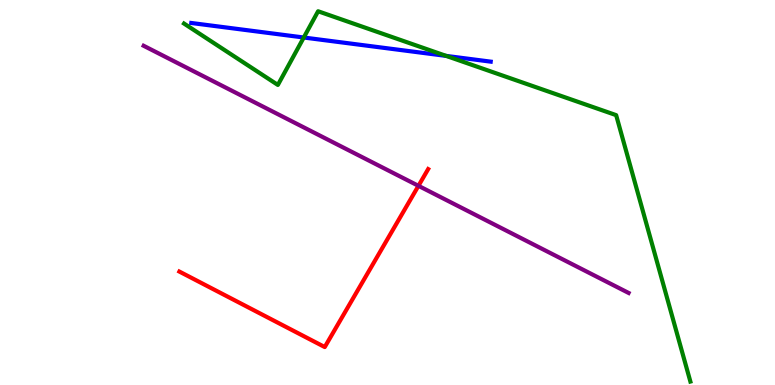[{'lines': ['blue', 'red'], 'intersections': []}, {'lines': ['green', 'red'], 'intersections': []}, {'lines': ['purple', 'red'], 'intersections': [{'x': 5.4, 'y': 5.17}]}, {'lines': ['blue', 'green'], 'intersections': [{'x': 3.92, 'y': 9.03}, {'x': 5.76, 'y': 8.55}]}, {'lines': ['blue', 'purple'], 'intersections': []}, {'lines': ['green', 'purple'], 'intersections': []}]